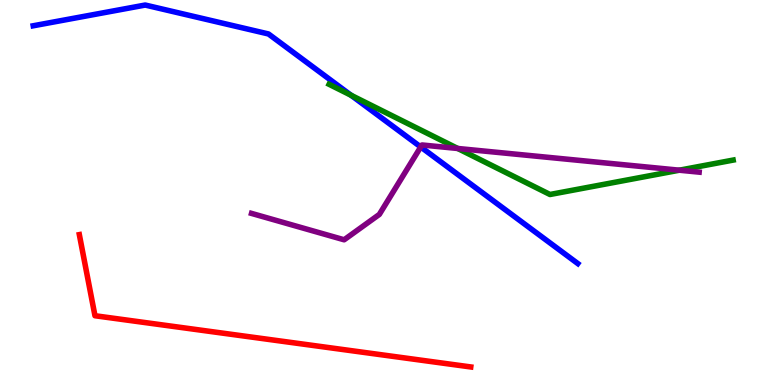[{'lines': ['blue', 'red'], 'intersections': []}, {'lines': ['green', 'red'], 'intersections': []}, {'lines': ['purple', 'red'], 'intersections': []}, {'lines': ['blue', 'green'], 'intersections': [{'x': 4.53, 'y': 7.52}]}, {'lines': ['blue', 'purple'], 'intersections': [{'x': 5.43, 'y': 6.18}]}, {'lines': ['green', 'purple'], 'intersections': [{'x': 5.91, 'y': 6.14}, {'x': 8.77, 'y': 5.58}]}]